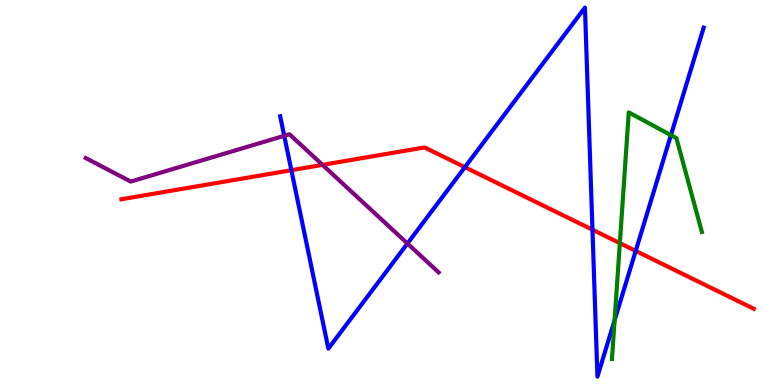[{'lines': ['blue', 'red'], 'intersections': [{'x': 3.76, 'y': 5.58}, {'x': 6.0, 'y': 5.66}, {'x': 7.64, 'y': 4.03}, {'x': 8.2, 'y': 3.48}]}, {'lines': ['green', 'red'], 'intersections': [{'x': 8.0, 'y': 3.68}]}, {'lines': ['purple', 'red'], 'intersections': [{'x': 4.16, 'y': 5.72}]}, {'lines': ['blue', 'green'], 'intersections': [{'x': 7.93, 'y': 1.68}, {'x': 8.66, 'y': 6.49}]}, {'lines': ['blue', 'purple'], 'intersections': [{'x': 3.67, 'y': 6.47}, {'x': 5.26, 'y': 3.68}]}, {'lines': ['green', 'purple'], 'intersections': []}]